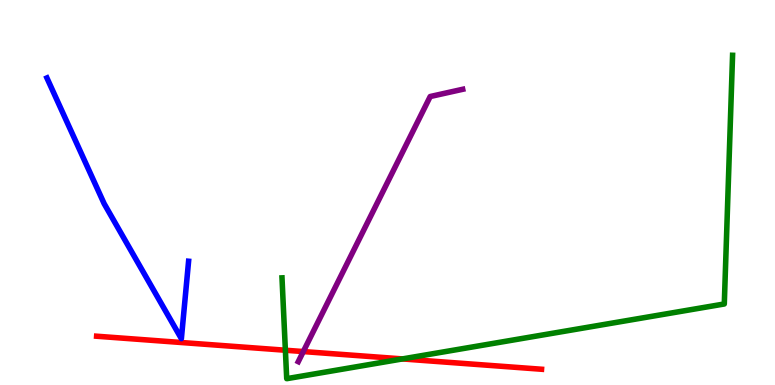[{'lines': ['blue', 'red'], 'intersections': []}, {'lines': ['green', 'red'], 'intersections': [{'x': 3.68, 'y': 0.903}, {'x': 5.19, 'y': 0.677}]}, {'lines': ['purple', 'red'], 'intersections': [{'x': 3.91, 'y': 0.869}]}, {'lines': ['blue', 'green'], 'intersections': []}, {'lines': ['blue', 'purple'], 'intersections': []}, {'lines': ['green', 'purple'], 'intersections': []}]